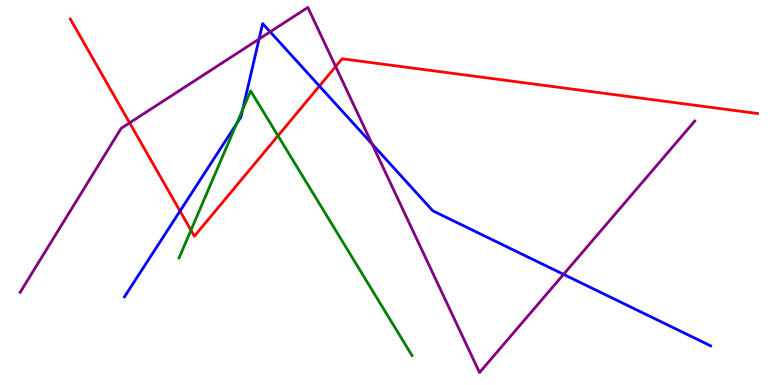[{'lines': ['blue', 'red'], 'intersections': [{'x': 2.32, 'y': 4.52}, {'x': 4.12, 'y': 7.77}]}, {'lines': ['green', 'red'], 'intersections': [{'x': 2.46, 'y': 4.02}, {'x': 3.59, 'y': 6.47}]}, {'lines': ['purple', 'red'], 'intersections': [{'x': 1.67, 'y': 6.81}, {'x': 4.33, 'y': 8.27}]}, {'lines': ['blue', 'green'], 'intersections': [{'x': 3.05, 'y': 6.79}, {'x': 3.13, 'y': 7.15}]}, {'lines': ['blue', 'purple'], 'intersections': [{'x': 3.34, 'y': 8.99}, {'x': 3.49, 'y': 9.17}, {'x': 4.8, 'y': 6.26}, {'x': 7.27, 'y': 2.87}]}, {'lines': ['green', 'purple'], 'intersections': []}]